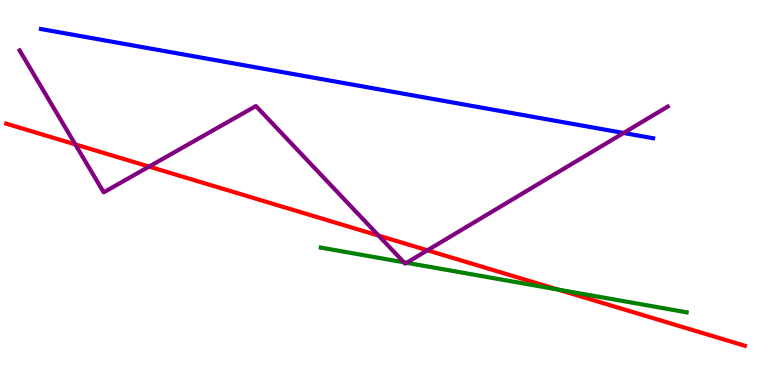[{'lines': ['blue', 'red'], 'intersections': []}, {'lines': ['green', 'red'], 'intersections': [{'x': 7.2, 'y': 2.48}]}, {'lines': ['purple', 'red'], 'intersections': [{'x': 0.972, 'y': 6.25}, {'x': 1.92, 'y': 5.67}, {'x': 4.89, 'y': 3.88}, {'x': 5.52, 'y': 3.5}]}, {'lines': ['blue', 'green'], 'intersections': []}, {'lines': ['blue', 'purple'], 'intersections': [{'x': 8.05, 'y': 6.55}]}, {'lines': ['green', 'purple'], 'intersections': [{'x': 5.21, 'y': 3.19}, {'x': 5.25, 'y': 3.17}]}]